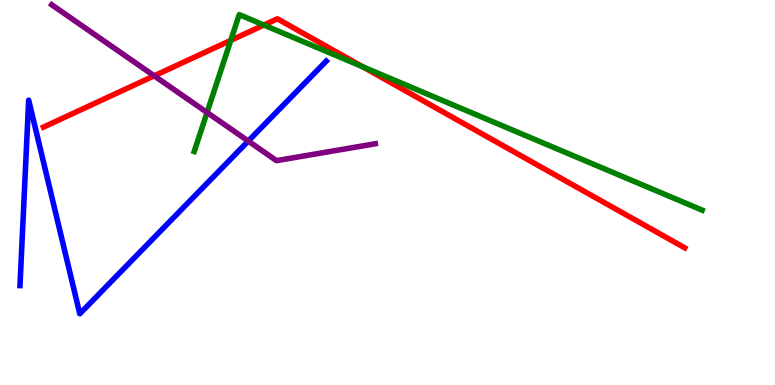[{'lines': ['blue', 'red'], 'intersections': []}, {'lines': ['green', 'red'], 'intersections': [{'x': 2.98, 'y': 8.95}, {'x': 3.4, 'y': 9.35}, {'x': 4.68, 'y': 8.27}]}, {'lines': ['purple', 'red'], 'intersections': [{'x': 1.99, 'y': 8.03}]}, {'lines': ['blue', 'green'], 'intersections': []}, {'lines': ['blue', 'purple'], 'intersections': [{'x': 3.2, 'y': 6.34}]}, {'lines': ['green', 'purple'], 'intersections': [{'x': 2.67, 'y': 7.08}]}]